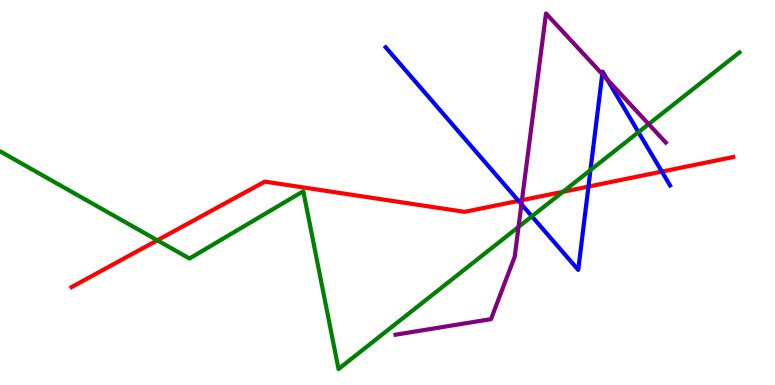[{'lines': ['blue', 'red'], 'intersections': [{'x': 6.69, 'y': 4.78}, {'x': 7.59, 'y': 5.15}, {'x': 8.54, 'y': 5.54}]}, {'lines': ['green', 'red'], 'intersections': [{'x': 2.03, 'y': 3.76}, {'x': 7.26, 'y': 5.02}]}, {'lines': ['purple', 'red'], 'intersections': [{'x': 6.74, 'y': 4.8}]}, {'lines': ['blue', 'green'], 'intersections': [{'x': 6.86, 'y': 4.38}, {'x': 7.62, 'y': 5.58}, {'x': 8.24, 'y': 6.57}]}, {'lines': ['blue', 'purple'], 'intersections': [{'x': 6.73, 'y': 4.69}, {'x': 7.77, 'y': 8.08}, {'x': 7.83, 'y': 7.94}]}, {'lines': ['green', 'purple'], 'intersections': [{'x': 6.69, 'y': 4.11}, {'x': 8.37, 'y': 6.78}]}]